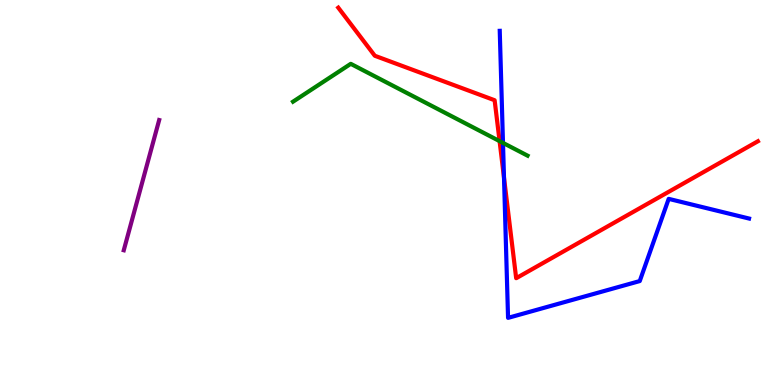[{'lines': ['blue', 'red'], 'intersections': [{'x': 6.5, 'y': 5.39}]}, {'lines': ['green', 'red'], 'intersections': [{'x': 6.45, 'y': 6.33}]}, {'lines': ['purple', 'red'], 'intersections': []}, {'lines': ['blue', 'green'], 'intersections': [{'x': 6.49, 'y': 6.29}]}, {'lines': ['blue', 'purple'], 'intersections': []}, {'lines': ['green', 'purple'], 'intersections': []}]